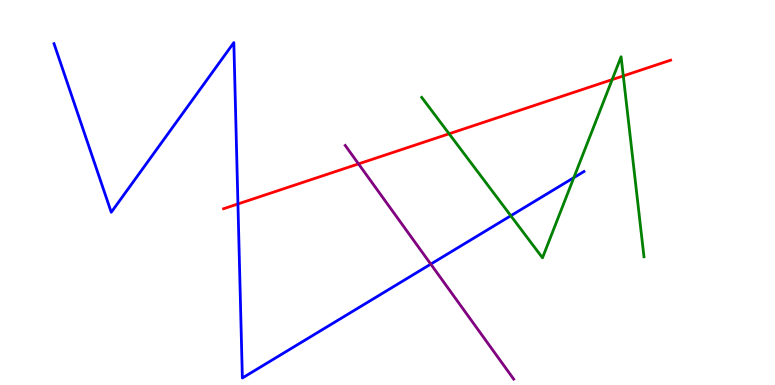[{'lines': ['blue', 'red'], 'intersections': [{'x': 3.07, 'y': 4.7}]}, {'lines': ['green', 'red'], 'intersections': [{'x': 5.8, 'y': 6.52}, {'x': 7.9, 'y': 7.93}, {'x': 8.04, 'y': 8.03}]}, {'lines': ['purple', 'red'], 'intersections': [{'x': 4.63, 'y': 5.74}]}, {'lines': ['blue', 'green'], 'intersections': [{'x': 6.59, 'y': 4.4}, {'x': 7.4, 'y': 5.39}]}, {'lines': ['blue', 'purple'], 'intersections': [{'x': 5.56, 'y': 3.14}]}, {'lines': ['green', 'purple'], 'intersections': []}]